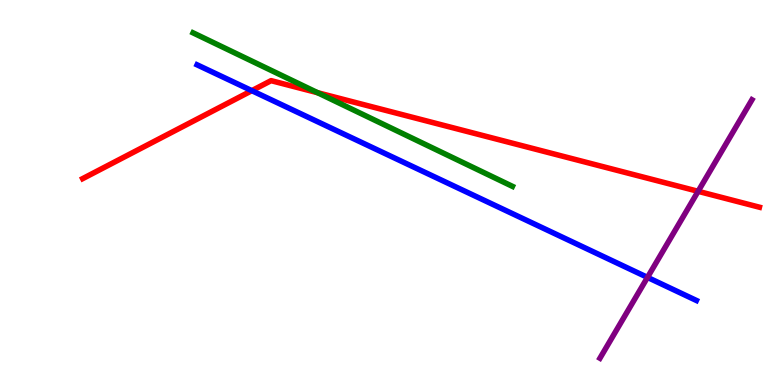[{'lines': ['blue', 'red'], 'intersections': [{'x': 3.25, 'y': 7.65}]}, {'lines': ['green', 'red'], 'intersections': [{'x': 4.1, 'y': 7.59}]}, {'lines': ['purple', 'red'], 'intersections': [{'x': 9.01, 'y': 5.03}]}, {'lines': ['blue', 'green'], 'intersections': []}, {'lines': ['blue', 'purple'], 'intersections': [{'x': 8.35, 'y': 2.8}]}, {'lines': ['green', 'purple'], 'intersections': []}]